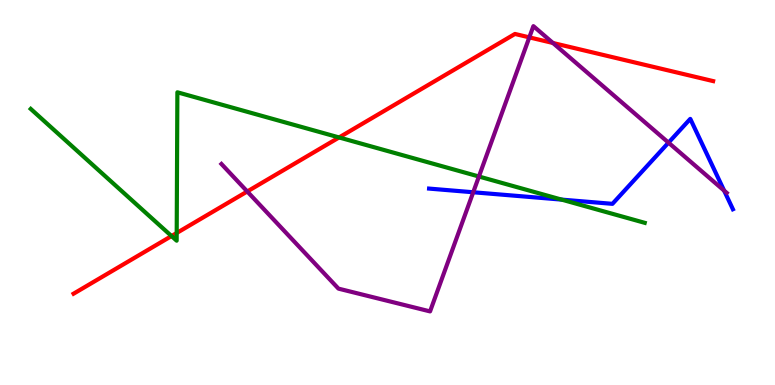[{'lines': ['blue', 'red'], 'intersections': []}, {'lines': ['green', 'red'], 'intersections': [{'x': 2.21, 'y': 3.87}, {'x': 2.28, 'y': 3.95}, {'x': 4.38, 'y': 6.43}]}, {'lines': ['purple', 'red'], 'intersections': [{'x': 3.19, 'y': 5.03}, {'x': 6.83, 'y': 9.03}, {'x': 7.13, 'y': 8.88}]}, {'lines': ['blue', 'green'], 'intersections': [{'x': 7.25, 'y': 4.82}]}, {'lines': ['blue', 'purple'], 'intersections': [{'x': 6.11, 'y': 5.01}, {'x': 8.63, 'y': 6.29}, {'x': 9.34, 'y': 5.05}]}, {'lines': ['green', 'purple'], 'intersections': [{'x': 6.18, 'y': 5.42}]}]